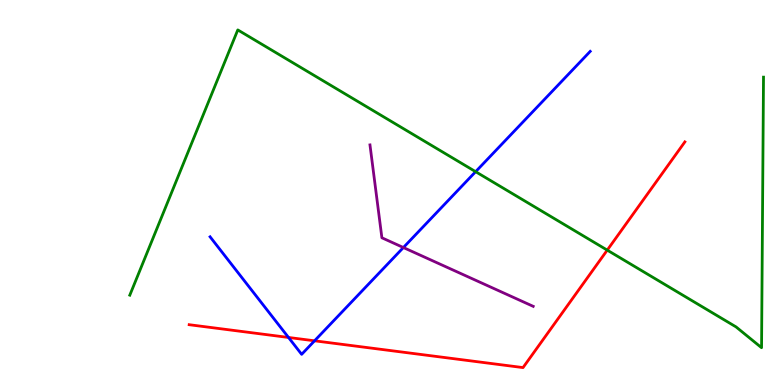[{'lines': ['blue', 'red'], 'intersections': [{'x': 3.72, 'y': 1.23}, {'x': 4.06, 'y': 1.15}]}, {'lines': ['green', 'red'], 'intersections': [{'x': 7.84, 'y': 3.5}]}, {'lines': ['purple', 'red'], 'intersections': []}, {'lines': ['blue', 'green'], 'intersections': [{'x': 6.14, 'y': 5.54}]}, {'lines': ['blue', 'purple'], 'intersections': [{'x': 5.21, 'y': 3.57}]}, {'lines': ['green', 'purple'], 'intersections': []}]